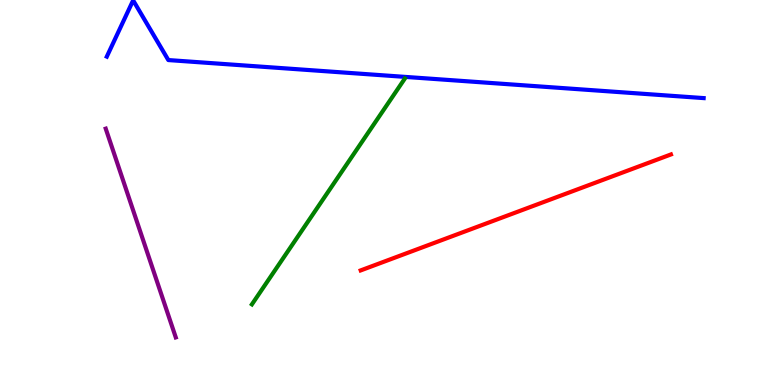[{'lines': ['blue', 'red'], 'intersections': []}, {'lines': ['green', 'red'], 'intersections': []}, {'lines': ['purple', 'red'], 'intersections': []}, {'lines': ['blue', 'green'], 'intersections': []}, {'lines': ['blue', 'purple'], 'intersections': []}, {'lines': ['green', 'purple'], 'intersections': []}]